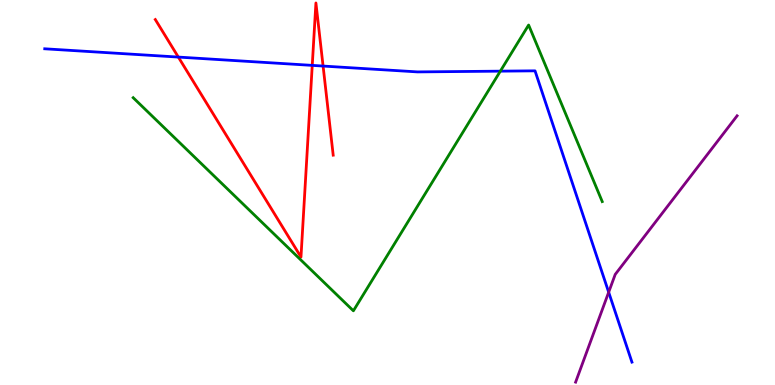[{'lines': ['blue', 'red'], 'intersections': [{'x': 2.3, 'y': 8.52}, {'x': 4.03, 'y': 8.3}, {'x': 4.17, 'y': 8.28}]}, {'lines': ['green', 'red'], 'intersections': []}, {'lines': ['purple', 'red'], 'intersections': []}, {'lines': ['blue', 'green'], 'intersections': [{'x': 6.46, 'y': 8.15}]}, {'lines': ['blue', 'purple'], 'intersections': [{'x': 7.85, 'y': 2.41}]}, {'lines': ['green', 'purple'], 'intersections': []}]